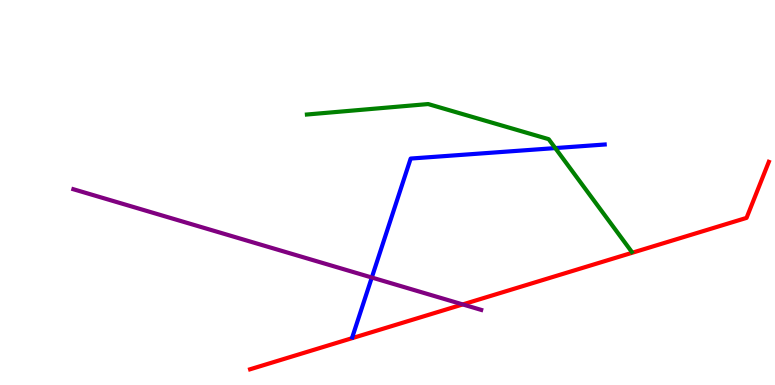[{'lines': ['blue', 'red'], 'intersections': []}, {'lines': ['green', 'red'], 'intersections': []}, {'lines': ['purple', 'red'], 'intersections': [{'x': 5.97, 'y': 2.09}]}, {'lines': ['blue', 'green'], 'intersections': [{'x': 7.16, 'y': 6.15}]}, {'lines': ['blue', 'purple'], 'intersections': [{'x': 4.8, 'y': 2.79}]}, {'lines': ['green', 'purple'], 'intersections': []}]